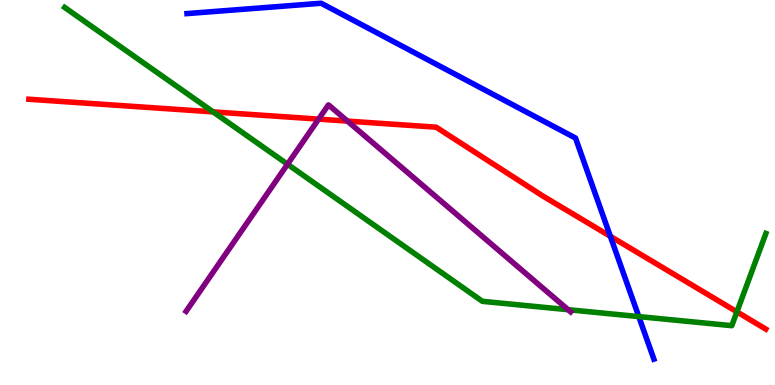[{'lines': ['blue', 'red'], 'intersections': [{'x': 7.88, 'y': 3.86}]}, {'lines': ['green', 'red'], 'intersections': [{'x': 2.75, 'y': 7.09}, {'x': 9.51, 'y': 1.9}]}, {'lines': ['purple', 'red'], 'intersections': [{'x': 4.11, 'y': 6.91}, {'x': 4.48, 'y': 6.85}]}, {'lines': ['blue', 'green'], 'intersections': [{'x': 8.24, 'y': 1.78}]}, {'lines': ['blue', 'purple'], 'intersections': []}, {'lines': ['green', 'purple'], 'intersections': [{'x': 3.71, 'y': 5.73}, {'x': 7.33, 'y': 1.96}]}]